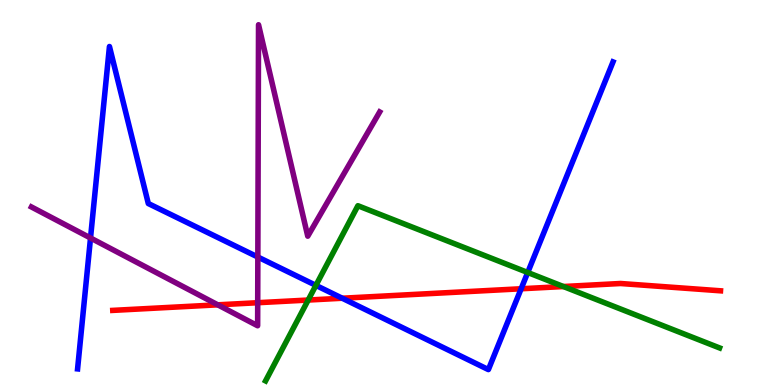[{'lines': ['blue', 'red'], 'intersections': [{'x': 4.42, 'y': 2.25}, {'x': 6.72, 'y': 2.5}]}, {'lines': ['green', 'red'], 'intersections': [{'x': 3.98, 'y': 2.21}, {'x': 7.27, 'y': 2.56}]}, {'lines': ['purple', 'red'], 'intersections': [{'x': 2.81, 'y': 2.08}, {'x': 3.33, 'y': 2.14}]}, {'lines': ['blue', 'green'], 'intersections': [{'x': 4.08, 'y': 2.59}, {'x': 6.81, 'y': 2.92}]}, {'lines': ['blue', 'purple'], 'intersections': [{'x': 1.17, 'y': 3.82}, {'x': 3.33, 'y': 3.32}]}, {'lines': ['green', 'purple'], 'intersections': []}]